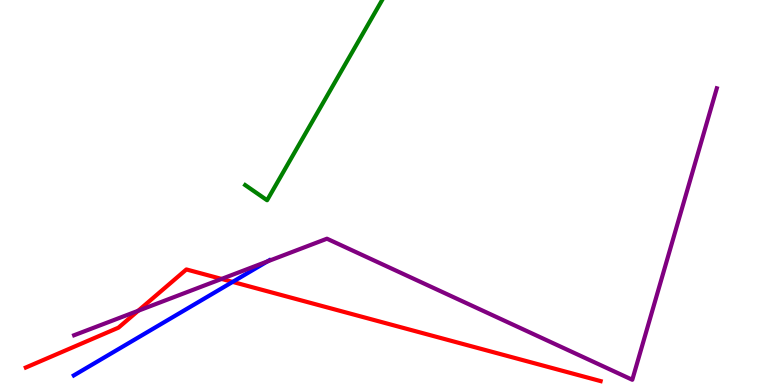[{'lines': ['blue', 'red'], 'intersections': [{'x': 3.0, 'y': 2.68}]}, {'lines': ['green', 'red'], 'intersections': []}, {'lines': ['purple', 'red'], 'intersections': [{'x': 1.78, 'y': 1.93}, {'x': 2.86, 'y': 2.76}]}, {'lines': ['blue', 'green'], 'intersections': []}, {'lines': ['blue', 'purple'], 'intersections': [{'x': 3.45, 'y': 3.21}]}, {'lines': ['green', 'purple'], 'intersections': []}]